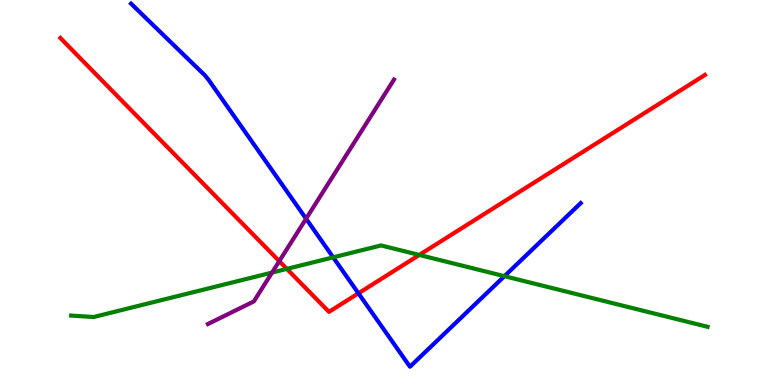[{'lines': ['blue', 'red'], 'intersections': [{'x': 4.62, 'y': 2.38}]}, {'lines': ['green', 'red'], 'intersections': [{'x': 3.7, 'y': 3.02}, {'x': 5.41, 'y': 3.38}]}, {'lines': ['purple', 'red'], 'intersections': [{'x': 3.6, 'y': 3.22}]}, {'lines': ['blue', 'green'], 'intersections': [{'x': 4.3, 'y': 3.32}, {'x': 6.51, 'y': 2.83}]}, {'lines': ['blue', 'purple'], 'intersections': [{'x': 3.95, 'y': 4.32}]}, {'lines': ['green', 'purple'], 'intersections': [{'x': 3.51, 'y': 2.92}]}]